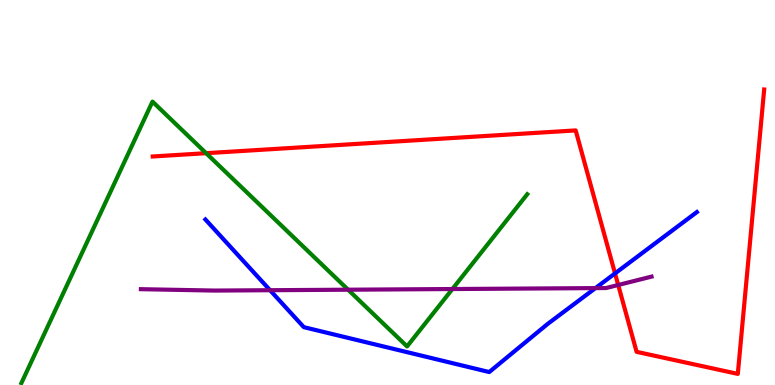[{'lines': ['blue', 'red'], 'intersections': [{'x': 7.94, 'y': 2.9}]}, {'lines': ['green', 'red'], 'intersections': [{'x': 2.66, 'y': 6.02}]}, {'lines': ['purple', 'red'], 'intersections': [{'x': 7.98, 'y': 2.6}]}, {'lines': ['blue', 'green'], 'intersections': []}, {'lines': ['blue', 'purple'], 'intersections': [{'x': 3.48, 'y': 2.46}, {'x': 7.68, 'y': 2.52}]}, {'lines': ['green', 'purple'], 'intersections': [{'x': 4.49, 'y': 2.48}, {'x': 5.84, 'y': 2.49}]}]